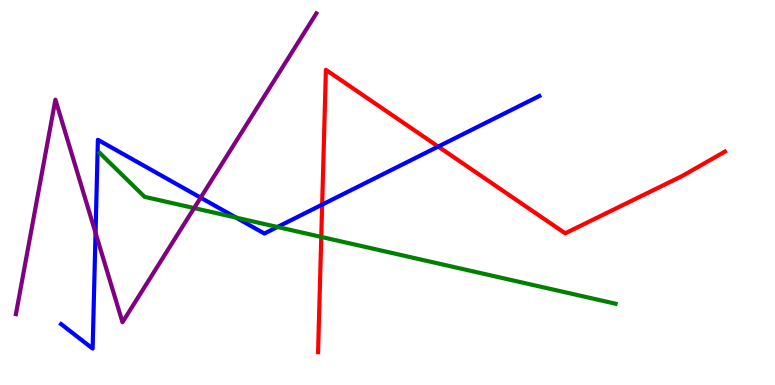[{'lines': ['blue', 'red'], 'intersections': [{'x': 4.16, 'y': 4.69}, {'x': 5.65, 'y': 6.19}]}, {'lines': ['green', 'red'], 'intersections': [{'x': 4.15, 'y': 3.85}]}, {'lines': ['purple', 'red'], 'intersections': []}, {'lines': ['blue', 'green'], 'intersections': [{'x': 3.05, 'y': 4.35}, {'x': 3.58, 'y': 4.1}]}, {'lines': ['blue', 'purple'], 'intersections': [{'x': 1.23, 'y': 3.95}, {'x': 2.59, 'y': 4.87}]}, {'lines': ['green', 'purple'], 'intersections': [{'x': 2.5, 'y': 4.6}]}]